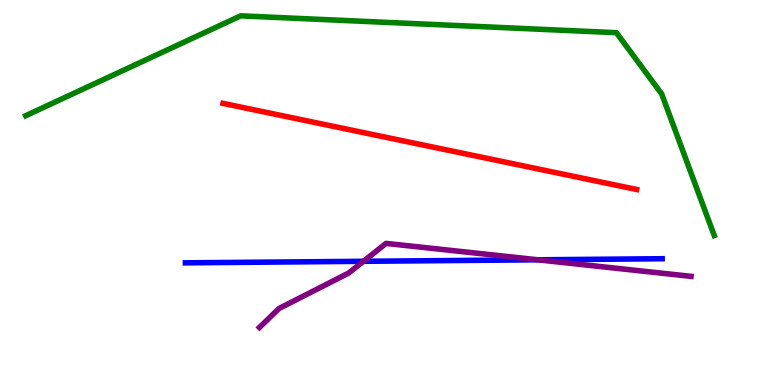[{'lines': ['blue', 'red'], 'intersections': []}, {'lines': ['green', 'red'], 'intersections': []}, {'lines': ['purple', 'red'], 'intersections': []}, {'lines': ['blue', 'green'], 'intersections': []}, {'lines': ['blue', 'purple'], 'intersections': [{'x': 4.69, 'y': 3.21}, {'x': 6.94, 'y': 3.25}]}, {'lines': ['green', 'purple'], 'intersections': []}]